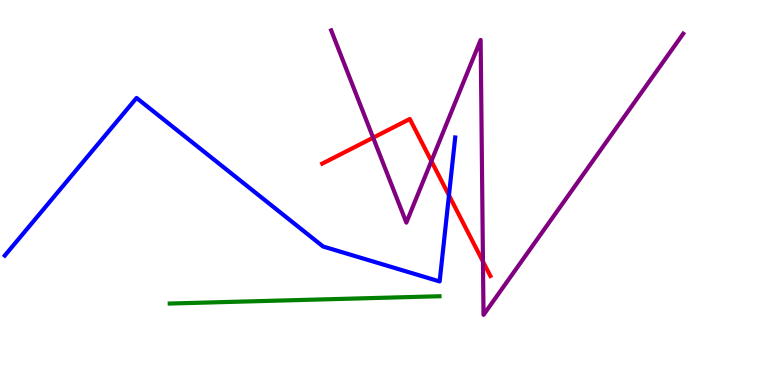[{'lines': ['blue', 'red'], 'intersections': [{'x': 5.79, 'y': 4.93}]}, {'lines': ['green', 'red'], 'intersections': []}, {'lines': ['purple', 'red'], 'intersections': [{'x': 4.81, 'y': 6.42}, {'x': 5.57, 'y': 5.82}, {'x': 6.23, 'y': 3.21}]}, {'lines': ['blue', 'green'], 'intersections': []}, {'lines': ['blue', 'purple'], 'intersections': []}, {'lines': ['green', 'purple'], 'intersections': []}]